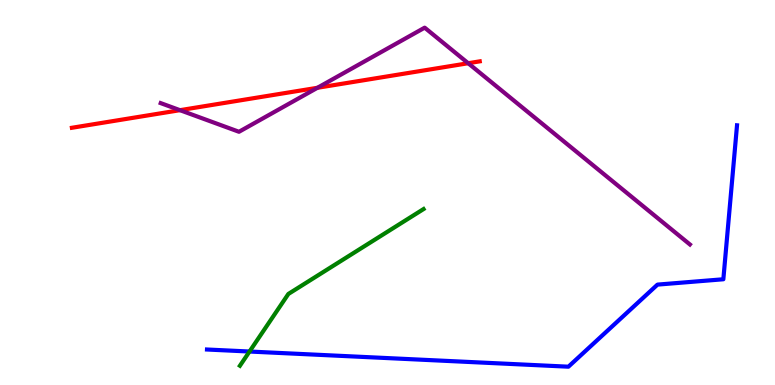[{'lines': ['blue', 'red'], 'intersections': []}, {'lines': ['green', 'red'], 'intersections': []}, {'lines': ['purple', 'red'], 'intersections': [{'x': 2.32, 'y': 7.14}, {'x': 4.1, 'y': 7.72}, {'x': 6.04, 'y': 8.36}]}, {'lines': ['blue', 'green'], 'intersections': [{'x': 3.22, 'y': 0.869}]}, {'lines': ['blue', 'purple'], 'intersections': []}, {'lines': ['green', 'purple'], 'intersections': []}]